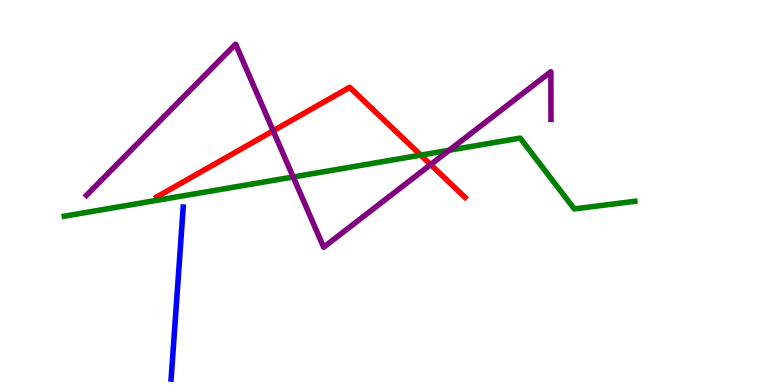[{'lines': ['blue', 'red'], 'intersections': []}, {'lines': ['green', 'red'], 'intersections': [{'x': 5.43, 'y': 5.97}]}, {'lines': ['purple', 'red'], 'intersections': [{'x': 3.52, 'y': 6.6}, {'x': 5.56, 'y': 5.72}]}, {'lines': ['blue', 'green'], 'intersections': []}, {'lines': ['blue', 'purple'], 'intersections': []}, {'lines': ['green', 'purple'], 'intersections': [{'x': 3.78, 'y': 5.4}, {'x': 5.8, 'y': 6.1}]}]